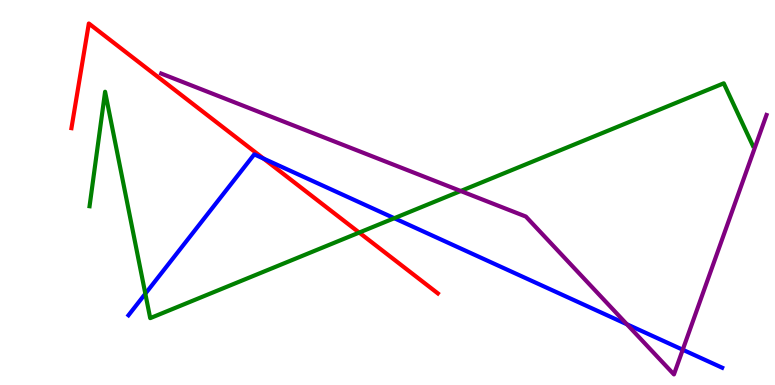[{'lines': ['blue', 'red'], 'intersections': [{'x': 3.4, 'y': 5.88}]}, {'lines': ['green', 'red'], 'intersections': [{'x': 4.63, 'y': 3.96}]}, {'lines': ['purple', 'red'], 'intersections': []}, {'lines': ['blue', 'green'], 'intersections': [{'x': 1.88, 'y': 2.37}, {'x': 5.09, 'y': 4.33}]}, {'lines': ['blue', 'purple'], 'intersections': [{'x': 8.09, 'y': 1.58}, {'x': 8.81, 'y': 0.916}]}, {'lines': ['green', 'purple'], 'intersections': [{'x': 5.94, 'y': 5.04}]}]